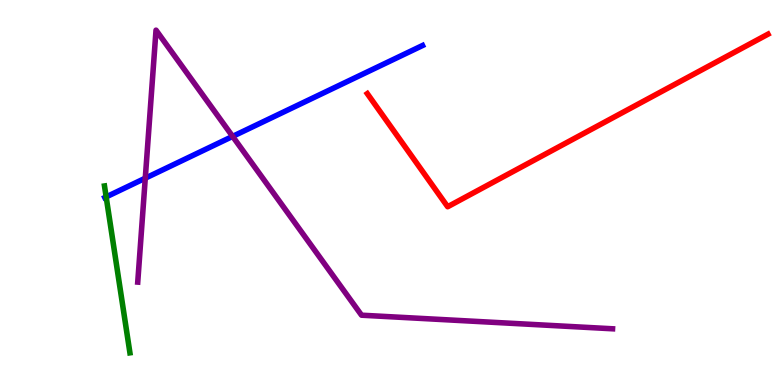[{'lines': ['blue', 'red'], 'intersections': []}, {'lines': ['green', 'red'], 'intersections': []}, {'lines': ['purple', 'red'], 'intersections': []}, {'lines': ['blue', 'green'], 'intersections': [{'x': 1.37, 'y': 4.89}]}, {'lines': ['blue', 'purple'], 'intersections': [{'x': 1.87, 'y': 5.37}, {'x': 3.0, 'y': 6.46}]}, {'lines': ['green', 'purple'], 'intersections': []}]